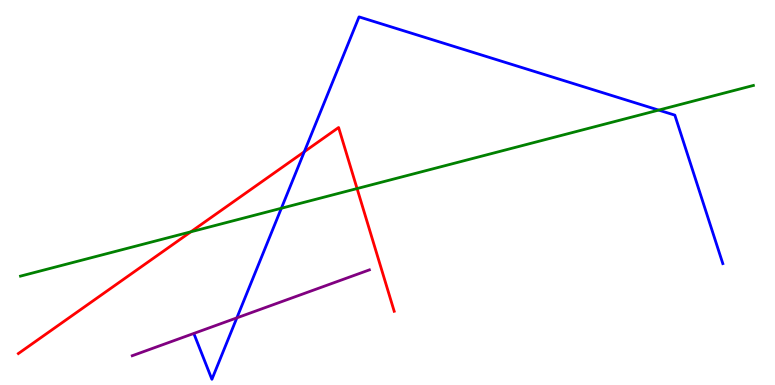[{'lines': ['blue', 'red'], 'intersections': [{'x': 3.93, 'y': 6.06}]}, {'lines': ['green', 'red'], 'intersections': [{'x': 2.46, 'y': 3.98}, {'x': 4.61, 'y': 5.1}]}, {'lines': ['purple', 'red'], 'intersections': []}, {'lines': ['blue', 'green'], 'intersections': [{'x': 3.63, 'y': 4.59}, {'x': 8.5, 'y': 7.14}]}, {'lines': ['blue', 'purple'], 'intersections': [{'x': 3.06, 'y': 1.74}]}, {'lines': ['green', 'purple'], 'intersections': []}]